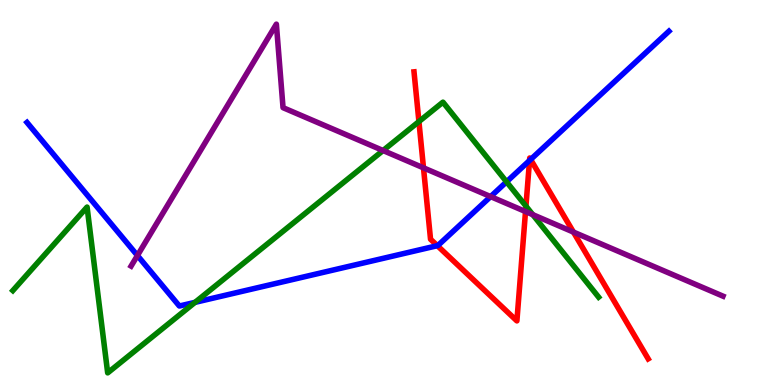[{'lines': ['blue', 'red'], 'intersections': [{'x': 5.64, 'y': 3.62}, {'x': 6.83, 'y': 5.83}, {'x': 6.85, 'y': 5.86}]}, {'lines': ['green', 'red'], 'intersections': [{'x': 5.41, 'y': 6.84}, {'x': 6.79, 'y': 4.65}]}, {'lines': ['purple', 'red'], 'intersections': [{'x': 5.46, 'y': 5.64}, {'x': 6.78, 'y': 4.51}, {'x': 7.4, 'y': 3.97}]}, {'lines': ['blue', 'green'], 'intersections': [{'x': 2.52, 'y': 2.15}, {'x': 6.54, 'y': 5.28}]}, {'lines': ['blue', 'purple'], 'intersections': [{'x': 1.77, 'y': 3.36}, {'x': 6.33, 'y': 4.89}]}, {'lines': ['green', 'purple'], 'intersections': [{'x': 4.94, 'y': 6.09}, {'x': 6.87, 'y': 4.42}]}]